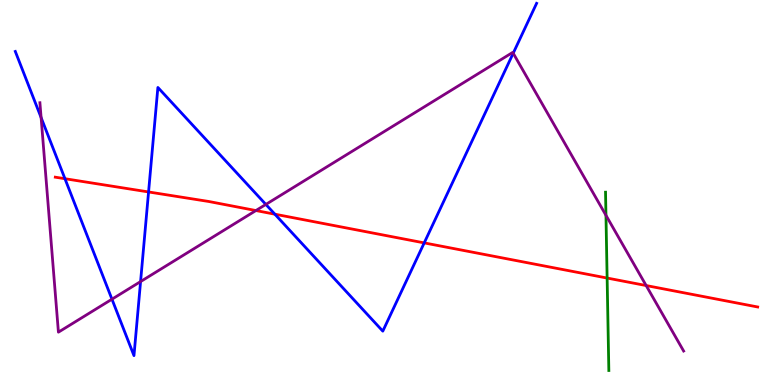[{'lines': ['blue', 'red'], 'intersections': [{'x': 0.838, 'y': 5.36}, {'x': 1.92, 'y': 5.01}, {'x': 3.55, 'y': 4.44}, {'x': 5.47, 'y': 3.69}]}, {'lines': ['green', 'red'], 'intersections': [{'x': 7.83, 'y': 2.78}]}, {'lines': ['purple', 'red'], 'intersections': [{'x': 3.3, 'y': 4.53}, {'x': 8.34, 'y': 2.58}]}, {'lines': ['blue', 'green'], 'intersections': []}, {'lines': ['blue', 'purple'], 'intersections': [{'x': 0.53, 'y': 6.95}, {'x': 1.44, 'y': 2.23}, {'x': 1.81, 'y': 2.69}, {'x': 3.43, 'y': 4.69}, {'x': 6.62, 'y': 8.62}]}, {'lines': ['green', 'purple'], 'intersections': [{'x': 7.82, 'y': 4.41}]}]